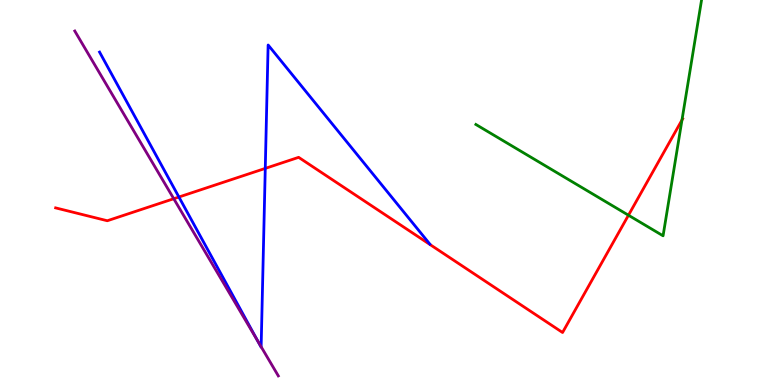[{'lines': ['blue', 'red'], 'intersections': [{'x': 2.31, 'y': 4.88}, {'x': 3.42, 'y': 5.63}]}, {'lines': ['green', 'red'], 'intersections': [{'x': 8.11, 'y': 4.41}, {'x': 8.8, 'y': 6.88}]}, {'lines': ['purple', 'red'], 'intersections': [{'x': 2.24, 'y': 4.84}]}, {'lines': ['blue', 'green'], 'intersections': []}, {'lines': ['blue', 'purple'], 'intersections': [{'x': 3.33, 'y': 1.14}, {'x': 3.37, 'y': 0.993}]}, {'lines': ['green', 'purple'], 'intersections': []}]